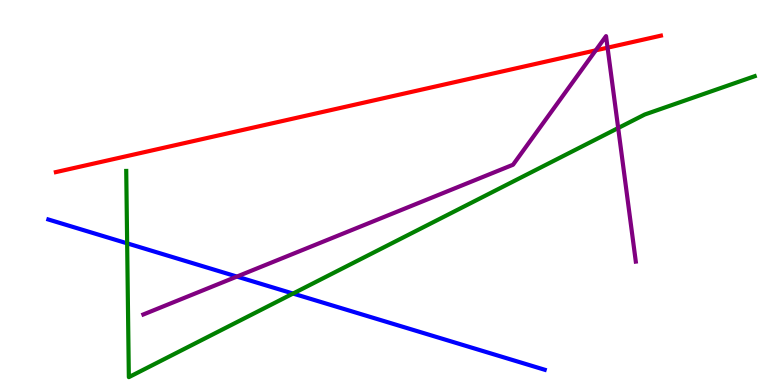[{'lines': ['blue', 'red'], 'intersections': []}, {'lines': ['green', 'red'], 'intersections': []}, {'lines': ['purple', 'red'], 'intersections': [{'x': 7.69, 'y': 8.69}, {'x': 7.84, 'y': 8.76}]}, {'lines': ['blue', 'green'], 'intersections': [{'x': 1.64, 'y': 3.68}, {'x': 3.78, 'y': 2.38}]}, {'lines': ['blue', 'purple'], 'intersections': [{'x': 3.06, 'y': 2.82}]}, {'lines': ['green', 'purple'], 'intersections': [{'x': 7.98, 'y': 6.67}]}]